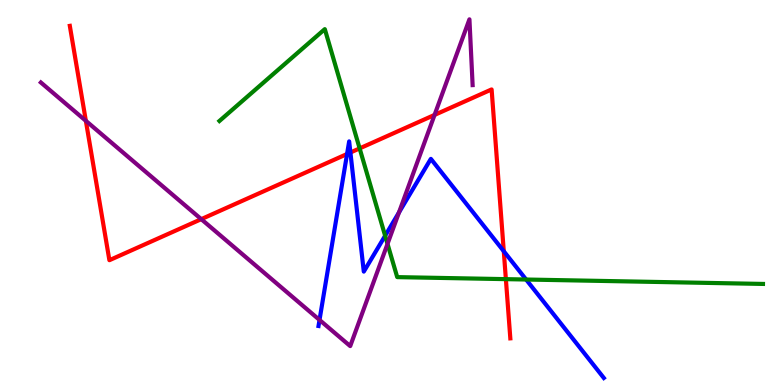[{'lines': ['blue', 'red'], 'intersections': [{'x': 4.48, 'y': 6.0}, {'x': 4.52, 'y': 6.04}, {'x': 6.5, 'y': 3.47}]}, {'lines': ['green', 'red'], 'intersections': [{'x': 4.64, 'y': 6.15}, {'x': 6.53, 'y': 2.75}]}, {'lines': ['purple', 'red'], 'intersections': [{'x': 1.11, 'y': 6.86}, {'x': 2.6, 'y': 4.31}, {'x': 5.61, 'y': 7.02}]}, {'lines': ['blue', 'green'], 'intersections': [{'x': 4.97, 'y': 3.88}, {'x': 6.79, 'y': 2.74}]}, {'lines': ['blue', 'purple'], 'intersections': [{'x': 4.12, 'y': 1.69}, {'x': 5.15, 'y': 4.48}]}, {'lines': ['green', 'purple'], 'intersections': [{'x': 5.0, 'y': 3.67}]}]